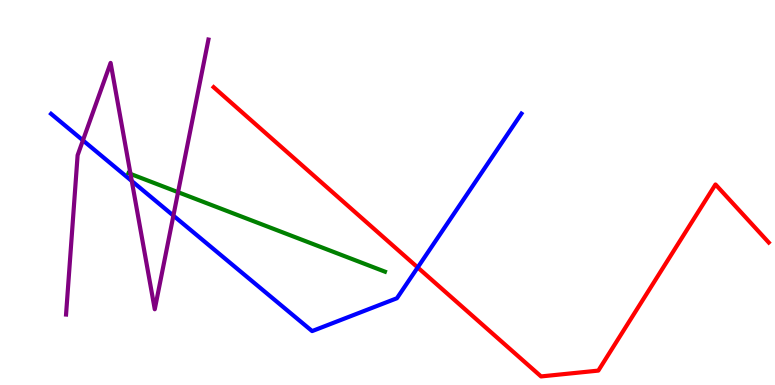[{'lines': ['blue', 'red'], 'intersections': [{'x': 5.39, 'y': 3.05}]}, {'lines': ['green', 'red'], 'intersections': []}, {'lines': ['purple', 'red'], 'intersections': []}, {'lines': ['blue', 'green'], 'intersections': []}, {'lines': ['blue', 'purple'], 'intersections': [{'x': 1.07, 'y': 6.35}, {'x': 1.7, 'y': 5.3}, {'x': 2.24, 'y': 4.4}]}, {'lines': ['green', 'purple'], 'intersections': [{'x': 1.68, 'y': 5.48}, {'x': 2.3, 'y': 5.01}]}]